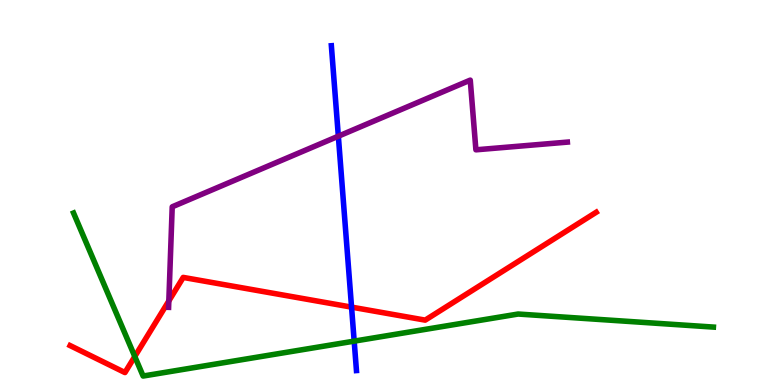[{'lines': ['blue', 'red'], 'intersections': [{'x': 4.54, 'y': 2.02}]}, {'lines': ['green', 'red'], 'intersections': [{'x': 1.74, 'y': 0.74}]}, {'lines': ['purple', 'red'], 'intersections': [{'x': 2.18, 'y': 2.18}]}, {'lines': ['blue', 'green'], 'intersections': [{'x': 4.57, 'y': 1.14}]}, {'lines': ['blue', 'purple'], 'intersections': [{'x': 4.37, 'y': 6.46}]}, {'lines': ['green', 'purple'], 'intersections': []}]